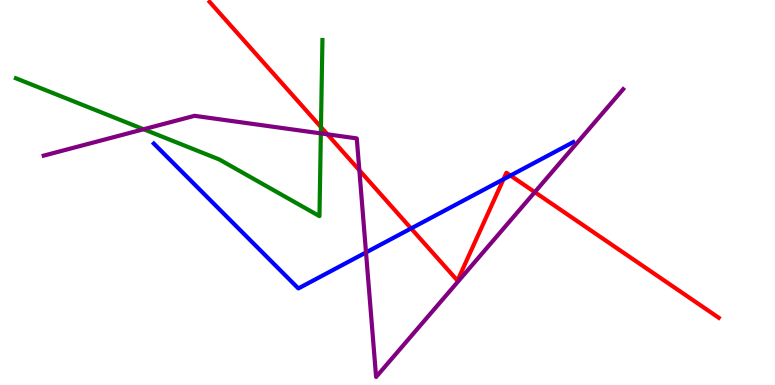[{'lines': ['blue', 'red'], 'intersections': [{'x': 5.3, 'y': 4.07}, {'x': 6.5, 'y': 5.34}, {'x': 6.59, 'y': 5.44}]}, {'lines': ['green', 'red'], 'intersections': [{'x': 4.14, 'y': 6.7}]}, {'lines': ['purple', 'red'], 'intersections': [{'x': 4.22, 'y': 6.51}, {'x': 4.64, 'y': 5.58}, {'x': 6.9, 'y': 5.01}]}, {'lines': ['blue', 'green'], 'intersections': []}, {'lines': ['blue', 'purple'], 'intersections': [{'x': 4.72, 'y': 3.44}]}, {'lines': ['green', 'purple'], 'intersections': [{'x': 1.85, 'y': 6.64}, {'x': 4.14, 'y': 6.54}]}]